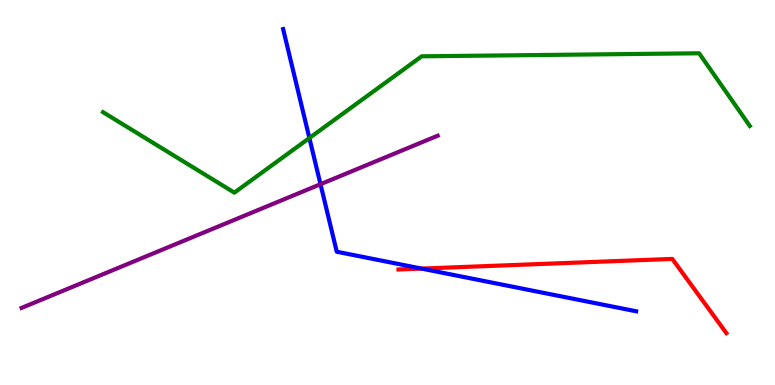[{'lines': ['blue', 'red'], 'intersections': [{'x': 5.44, 'y': 3.02}]}, {'lines': ['green', 'red'], 'intersections': []}, {'lines': ['purple', 'red'], 'intersections': []}, {'lines': ['blue', 'green'], 'intersections': [{'x': 3.99, 'y': 6.41}]}, {'lines': ['blue', 'purple'], 'intersections': [{'x': 4.14, 'y': 5.22}]}, {'lines': ['green', 'purple'], 'intersections': []}]